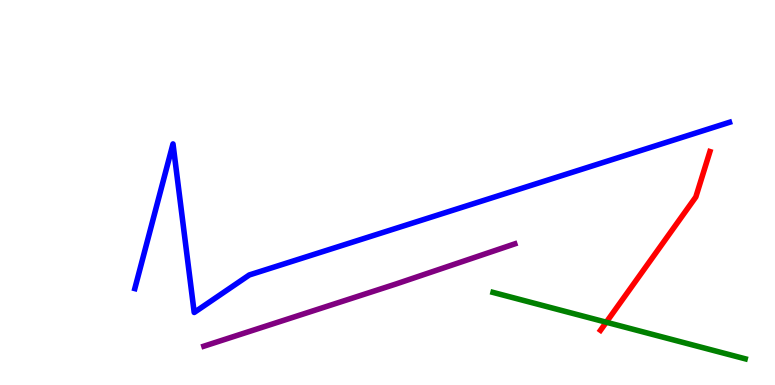[{'lines': ['blue', 'red'], 'intersections': []}, {'lines': ['green', 'red'], 'intersections': [{'x': 7.82, 'y': 1.63}]}, {'lines': ['purple', 'red'], 'intersections': []}, {'lines': ['blue', 'green'], 'intersections': []}, {'lines': ['blue', 'purple'], 'intersections': []}, {'lines': ['green', 'purple'], 'intersections': []}]